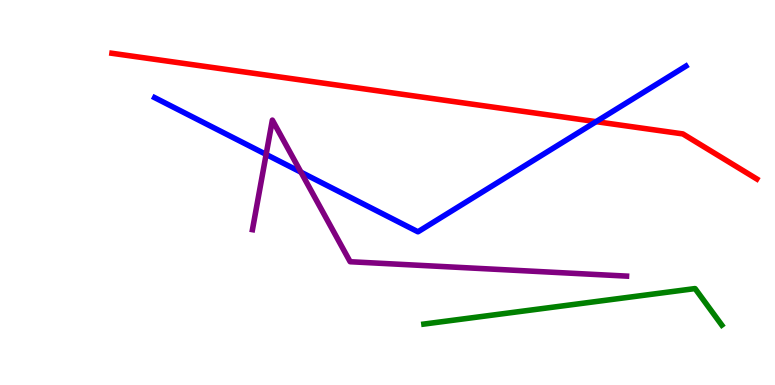[{'lines': ['blue', 'red'], 'intersections': [{'x': 7.69, 'y': 6.84}]}, {'lines': ['green', 'red'], 'intersections': []}, {'lines': ['purple', 'red'], 'intersections': []}, {'lines': ['blue', 'green'], 'intersections': []}, {'lines': ['blue', 'purple'], 'intersections': [{'x': 3.43, 'y': 5.99}, {'x': 3.88, 'y': 5.53}]}, {'lines': ['green', 'purple'], 'intersections': []}]